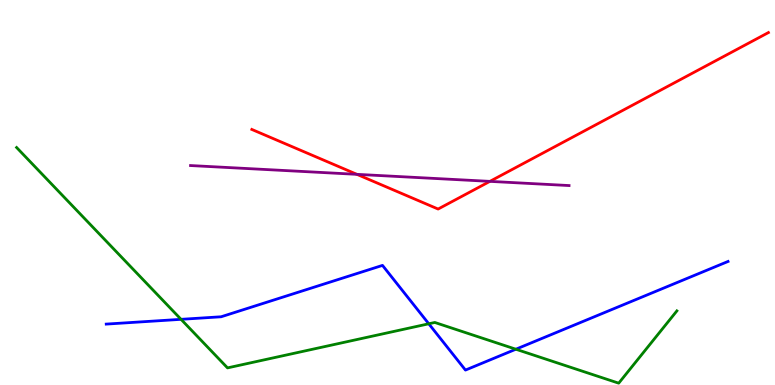[{'lines': ['blue', 'red'], 'intersections': []}, {'lines': ['green', 'red'], 'intersections': []}, {'lines': ['purple', 'red'], 'intersections': [{'x': 4.61, 'y': 5.47}, {'x': 6.32, 'y': 5.29}]}, {'lines': ['blue', 'green'], 'intersections': [{'x': 2.34, 'y': 1.71}, {'x': 5.53, 'y': 1.59}, {'x': 6.66, 'y': 0.929}]}, {'lines': ['blue', 'purple'], 'intersections': []}, {'lines': ['green', 'purple'], 'intersections': []}]